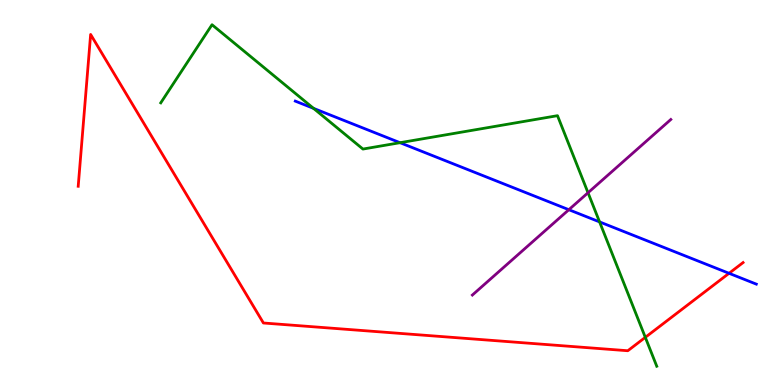[{'lines': ['blue', 'red'], 'intersections': [{'x': 9.41, 'y': 2.9}]}, {'lines': ['green', 'red'], 'intersections': [{'x': 8.33, 'y': 1.24}]}, {'lines': ['purple', 'red'], 'intersections': []}, {'lines': ['blue', 'green'], 'intersections': [{'x': 4.05, 'y': 7.19}, {'x': 5.16, 'y': 6.29}, {'x': 7.74, 'y': 4.24}]}, {'lines': ['blue', 'purple'], 'intersections': [{'x': 7.34, 'y': 4.55}]}, {'lines': ['green', 'purple'], 'intersections': [{'x': 7.59, 'y': 4.99}]}]